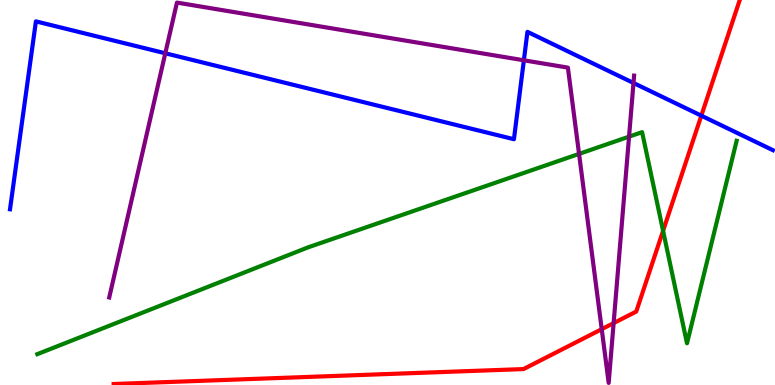[{'lines': ['blue', 'red'], 'intersections': [{'x': 9.05, 'y': 7.0}]}, {'lines': ['green', 'red'], 'intersections': [{'x': 8.56, 'y': 4.01}]}, {'lines': ['purple', 'red'], 'intersections': [{'x': 7.76, 'y': 1.45}, {'x': 7.92, 'y': 1.61}]}, {'lines': ['blue', 'green'], 'intersections': []}, {'lines': ['blue', 'purple'], 'intersections': [{'x': 2.13, 'y': 8.62}, {'x': 6.76, 'y': 8.43}, {'x': 8.17, 'y': 7.84}]}, {'lines': ['green', 'purple'], 'intersections': [{'x': 7.47, 'y': 6.0}, {'x': 8.12, 'y': 6.45}]}]